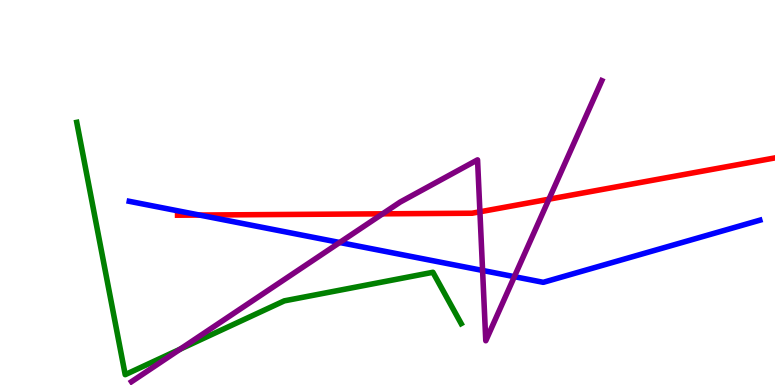[{'lines': ['blue', 'red'], 'intersections': [{'x': 2.57, 'y': 4.41}]}, {'lines': ['green', 'red'], 'intersections': []}, {'lines': ['purple', 'red'], 'intersections': [{'x': 4.94, 'y': 4.45}, {'x': 6.19, 'y': 4.5}, {'x': 7.08, 'y': 4.83}]}, {'lines': ['blue', 'green'], 'intersections': []}, {'lines': ['blue', 'purple'], 'intersections': [{'x': 4.38, 'y': 3.7}, {'x': 6.23, 'y': 2.98}, {'x': 6.64, 'y': 2.81}]}, {'lines': ['green', 'purple'], 'intersections': [{'x': 2.32, 'y': 0.931}]}]